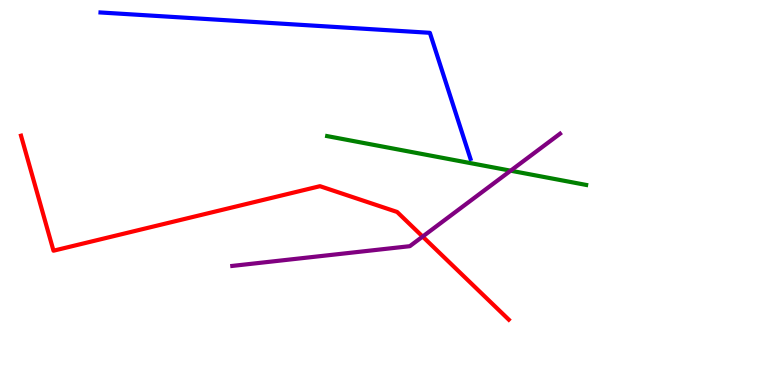[{'lines': ['blue', 'red'], 'intersections': []}, {'lines': ['green', 'red'], 'intersections': []}, {'lines': ['purple', 'red'], 'intersections': [{'x': 5.45, 'y': 3.86}]}, {'lines': ['blue', 'green'], 'intersections': []}, {'lines': ['blue', 'purple'], 'intersections': []}, {'lines': ['green', 'purple'], 'intersections': [{'x': 6.59, 'y': 5.57}]}]